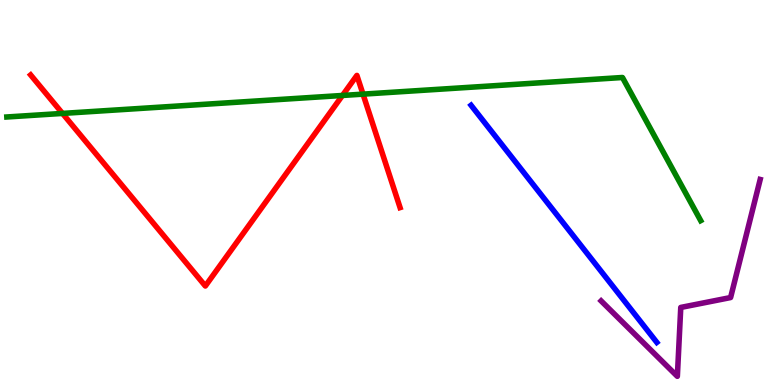[{'lines': ['blue', 'red'], 'intersections': []}, {'lines': ['green', 'red'], 'intersections': [{'x': 0.806, 'y': 7.05}, {'x': 4.42, 'y': 7.52}, {'x': 4.68, 'y': 7.55}]}, {'lines': ['purple', 'red'], 'intersections': []}, {'lines': ['blue', 'green'], 'intersections': []}, {'lines': ['blue', 'purple'], 'intersections': []}, {'lines': ['green', 'purple'], 'intersections': []}]